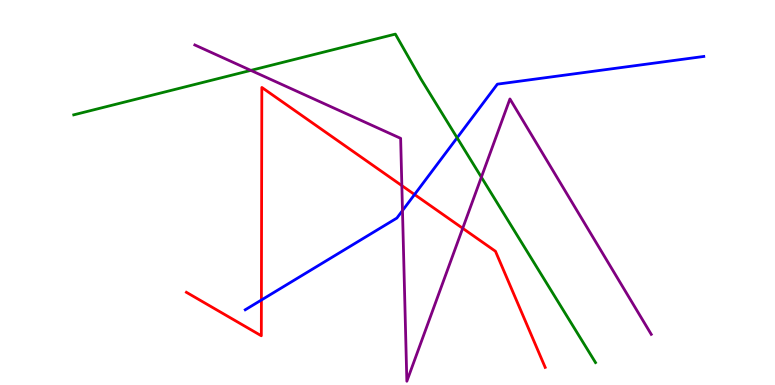[{'lines': ['blue', 'red'], 'intersections': [{'x': 3.37, 'y': 2.21}, {'x': 5.35, 'y': 4.95}]}, {'lines': ['green', 'red'], 'intersections': []}, {'lines': ['purple', 'red'], 'intersections': [{'x': 5.19, 'y': 5.18}, {'x': 5.97, 'y': 4.07}]}, {'lines': ['blue', 'green'], 'intersections': [{'x': 5.9, 'y': 6.42}]}, {'lines': ['blue', 'purple'], 'intersections': [{'x': 5.19, 'y': 4.53}]}, {'lines': ['green', 'purple'], 'intersections': [{'x': 3.24, 'y': 8.17}, {'x': 6.21, 'y': 5.4}]}]